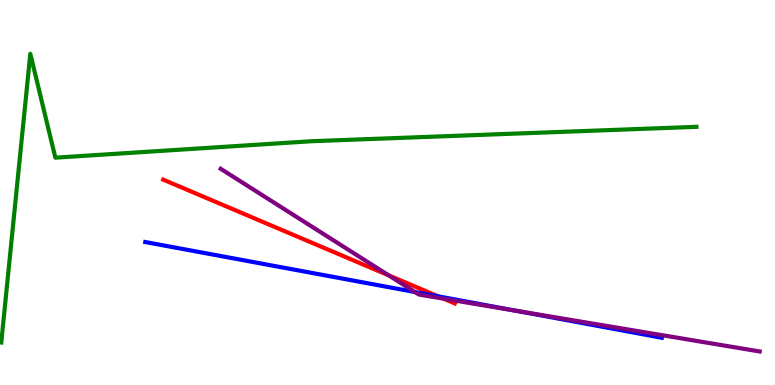[{'lines': ['blue', 'red'], 'intersections': [{'x': 5.65, 'y': 2.3}]}, {'lines': ['green', 'red'], 'intersections': []}, {'lines': ['purple', 'red'], 'intersections': [{'x': 5.01, 'y': 2.85}, {'x': 5.72, 'y': 2.24}]}, {'lines': ['blue', 'green'], 'intersections': []}, {'lines': ['blue', 'purple'], 'intersections': [{'x': 5.35, 'y': 2.41}, {'x': 6.66, 'y': 1.93}]}, {'lines': ['green', 'purple'], 'intersections': []}]